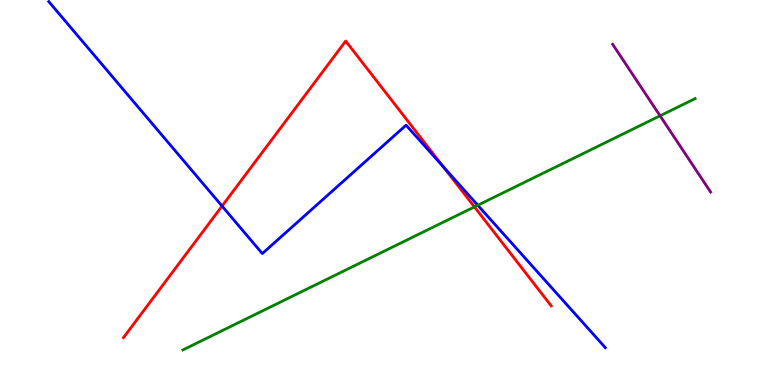[{'lines': ['blue', 'red'], 'intersections': [{'x': 2.87, 'y': 4.65}, {'x': 5.72, 'y': 5.67}]}, {'lines': ['green', 'red'], 'intersections': [{'x': 6.12, 'y': 4.63}]}, {'lines': ['purple', 'red'], 'intersections': []}, {'lines': ['blue', 'green'], 'intersections': [{'x': 6.16, 'y': 4.67}]}, {'lines': ['blue', 'purple'], 'intersections': []}, {'lines': ['green', 'purple'], 'intersections': [{'x': 8.52, 'y': 6.99}]}]